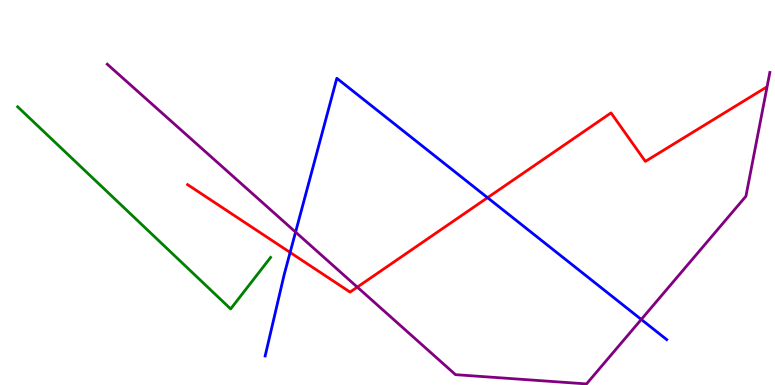[{'lines': ['blue', 'red'], 'intersections': [{'x': 3.74, 'y': 3.44}, {'x': 6.29, 'y': 4.87}]}, {'lines': ['green', 'red'], 'intersections': []}, {'lines': ['purple', 'red'], 'intersections': [{'x': 4.61, 'y': 2.54}]}, {'lines': ['blue', 'green'], 'intersections': []}, {'lines': ['blue', 'purple'], 'intersections': [{'x': 3.81, 'y': 3.97}, {'x': 8.27, 'y': 1.7}]}, {'lines': ['green', 'purple'], 'intersections': []}]